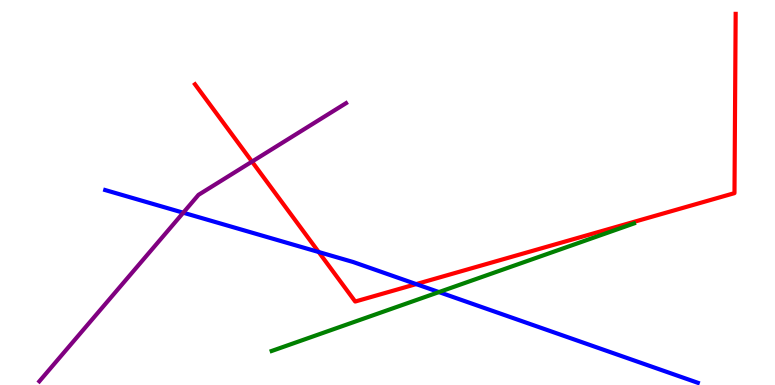[{'lines': ['blue', 'red'], 'intersections': [{'x': 4.11, 'y': 3.45}, {'x': 5.37, 'y': 2.62}]}, {'lines': ['green', 'red'], 'intersections': []}, {'lines': ['purple', 'red'], 'intersections': [{'x': 3.25, 'y': 5.8}]}, {'lines': ['blue', 'green'], 'intersections': [{'x': 5.66, 'y': 2.41}]}, {'lines': ['blue', 'purple'], 'intersections': [{'x': 2.36, 'y': 4.48}]}, {'lines': ['green', 'purple'], 'intersections': []}]